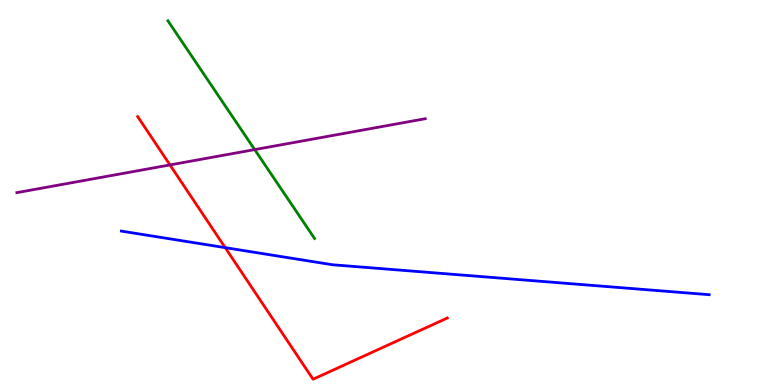[{'lines': ['blue', 'red'], 'intersections': [{'x': 2.91, 'y': 3.57}]}, {'lines': ['green', 'red'], 'intersections': []}, {'lines': ['purple', 'red'], 'intersections': [{'x': 2.19, 'y': 5.72}]}, {'lines': ['blue', 'green'], 'intersections': []}, {'lines': ['blue', 'purple'], 'intersections': []}, {'lines': ['green', 'purple'], 'intersections': [{'x': 3.29, 'y': 6.11}]}]